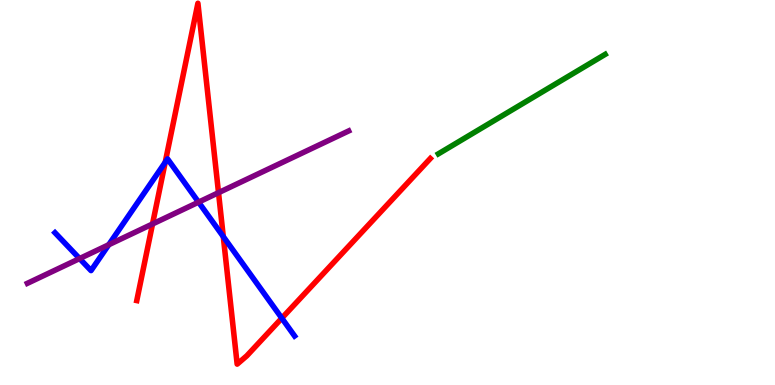[{'lines': ['blue', 'red'], 'intersections': [{'x': 2.13, 'y': 5.78}, {'x': 2.88, 'y': 3.85}, {'x': 3.64, 'y': 1.74}]}, {'lines': ['green', 'red'], 'intersections': []}, {'lines': ['purple', 'red'], 'intersections': [{'x': 1.97, 'y': 4.18}, {'x': 2.82, 'y': 5.0}]}, {'lines': ['blue', 'green'], 'intersections': []}, {'lines': ['blue', 'purple'], 'intersections': [{'x': 1.03, 'y': 3.28}, {'x': 1.4, 'y': 3.64}, {'x': 2.56, 'y': 4.75}]}, {'lines': ['green', 'purple'], 'intersections': []}]